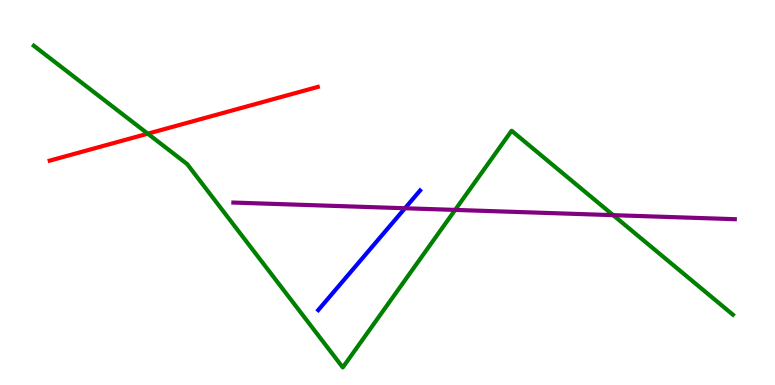[{'lines': ['blue', 'red'], 'intersections': []}, {'lines': ['green', 'red'], 'intersections': [{'x': 1.91, 'y': 6.53}]}, {'lines': ['purple', 'red'], 'intersections': []}, {'lines': ['blue', 'green'], 'intersections': []}, {'lines': ['blue', 'purple'], 'intersections': [{'x': 5.23, 'y': 4.59}]}, {'lines': ['green', 'purple'], 'intersections': [{'x': 5.87, 'y': 4.55}, {'x': 7.91, 'y': 4.41}]}]